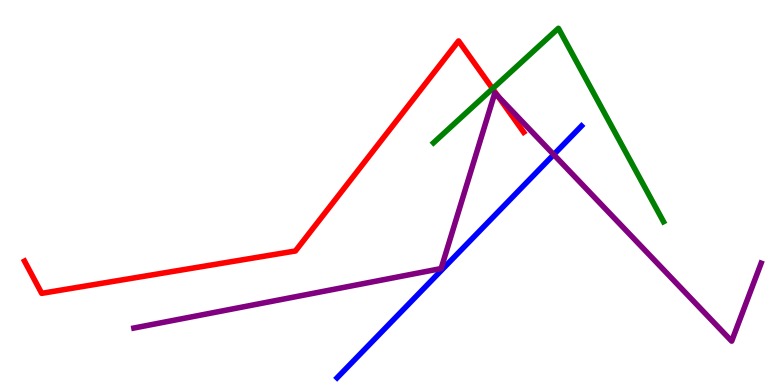[{'lines': ['blue', 'red'], 'intersections': []}, {'lines': ['green', 'red'], 'intersections': [{'x': 6.36, 'y': 7.7}]}, {'lines': ['purple', 'red'], 'intersections': [{'x': 6.43, 'y': 7.5}]}, {'lines': ['blue', 'green'], 'intersections': []}, {'lines': ['blue', 'purple'], 'intersections': [{'x': 7.14, 'y': 5.98}]}, {'lines': ['green', 'purple'], 'intersections': []}]